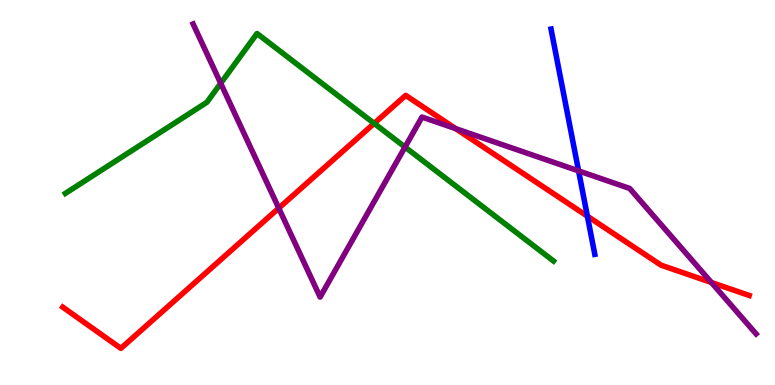[{'lines': ['blue', 'red'], 'intersections': [{'x': 7.58, 'y': 4.38}]}, {'lines': ['green', 'red'], 'intersections': [{'x': 4.83, 'y': 6.79}]}, {'lines': ['purple', 'red'], 'intersections': [{'x': 3.6, 'y': 4.59}, {'x': 5.88, 'y': 6.66}, {'x': 9.18, 'y': 2.66}]}, {'lines': ['blue', 'green'], 'intersections': []}, {'lines': ['blue', 'purple'], 'intersections': [{'x': 7.47, 'y': 5.56}]}, {'lines': ['green', 'purple'], 'intersections': [{'x': 2.85, 'y': 7.84}, {'x': 5.23, 'y': 6.18}]}]